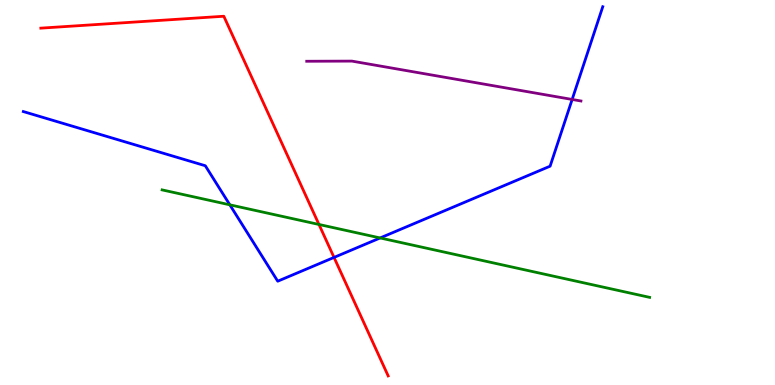[{'lines': ['blue', 'red'], 'intersections': [{'x': 4.31, 'y': 3.31}]}, {'lines': ['green', 'red'], 'intersections': [{'x': 4.12, 'y': 4.17}]}, {'lines': ['purple', 'red'], 'intersections': []}, {'lines': ['blue', 'green'], 'intersections': [{'x': 2.97, 'y': 4.68}, {'x': 4.9, 'y': 3.82}]}, {'lines': ['blue', 'purple'], 'intersections': [{'x': 7.38, 'y': 7.42}]}, {'lines': ['green', 'purple'], 'intersections': []}]